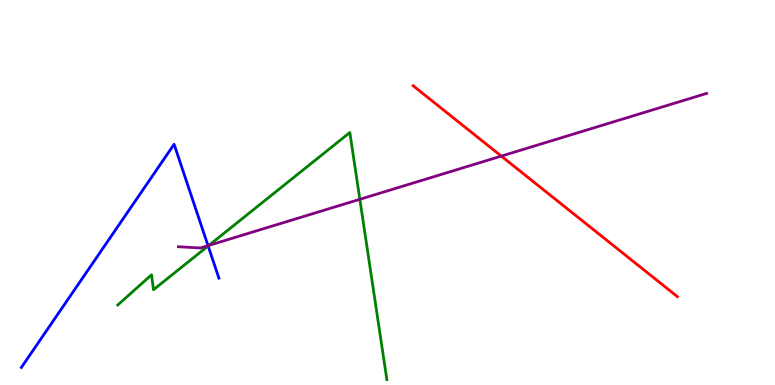[{'lines': ['blue', 'red'], 'intersections': []}, {'lines': ['green', 'red'], 'intersections': []}, {'lines': ['purple', 'red'], 'intersections': [{'x': 6.47, 'y': 5.95}]}, {'lines': ['blue', 'green'], 'intersections': [{'x': 2.69, 'y': 3.61}]}, {'lines': ['blue', 'purple'], 'intersections': [{'x': 2.68, 'y': 3.62}]}, {'lines': ['green', 'purple'], 'intersections': [{'x': 2.69, 'y': 3.63}, {'x': 4.64, 'y': 4.82}]}]